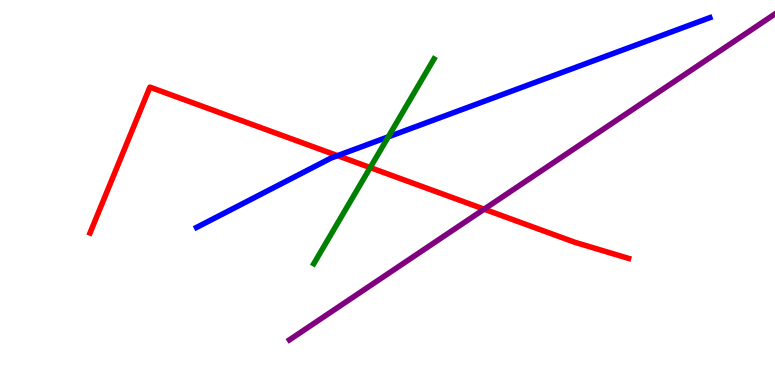[{'lines': ['blue', 'red'], 'intersections': [{'x': 4.36, 'y': 5.96}]}, {'lines': ['green', 'red'], 'intersections': [{'x': 4.78, 'y': 5.65}]}, {'lines': ['purple', 'red'], 'intersections': [{'x': 6.25, 'y': 4.57}]}, {'lines': ['blue', 'green'], 'intersections': [{'x': 5.01, 'y': 6.45}]}, {'lines': ['blue', 'purple'], 'intersections': []}, {'lines': ['green', 'purple'], 'intersections': []}]